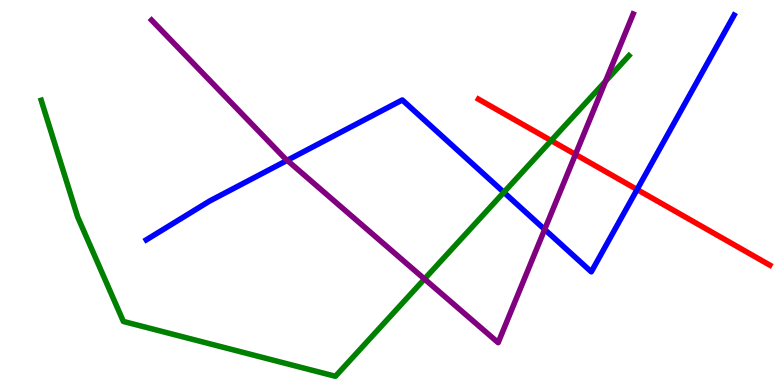[{'lines': ['blue', 'red'], 'intersections': [{'x': 8.22, 'y': 5.08}]}, {'lines': ['green', 'red'], 'intersections': [{'x': 7.11, 'y': 6.35}]}, {'lines': ['purple', 'red'], 'intersections': [{'x': 7.43, 'y': 5.99}]}, {'lines': ['blue', 'green'], 'intersections': [{'x': 6.5, 'y': 5.0}]}, {'lines': ['blue', 'purple'], 'intersections': [{'x': 3.71, 'y': 5.84}, {'x': 7.03, 'y': 4.04}]}, {'lines': ['green', 'purple'], 'intersections': [{'x': 5.48, 'y': 2.75}, {'x': 7.81, 'y': 7.89}]}]